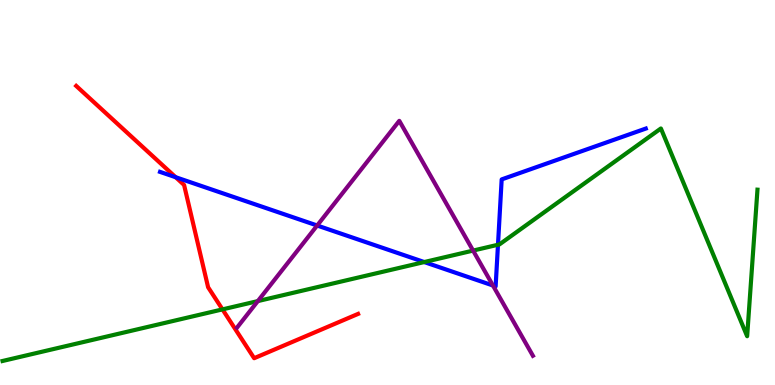[{'lines': ['blue', 'red'], 'intersections': [{'x': 2.27, 'y': 5.4}]}, {'lines': ['green', 'red'], 'intersections': [{'x': 2.87, 'y': 1.96}]}, {'lines': ['purple', 'red'], 'intersections': []}, {'lines': ['blue', 'green'], 'intersections': [{'x': 5.47, 'y': 3.19}, {'x': 6.43, 'y': 3.64}]}, {'lines': ['blue', 'purple'], 'intersections': [{'x': 4.09, 'y': 4.14}, {'x': 6.36, 'y': 2.58}]}, {'lines': ['green', 'purple'], 'intersections': [{'x': 3.33, 'y': 2.18}, {'x': 6.1, 'y': 3.49}]}]